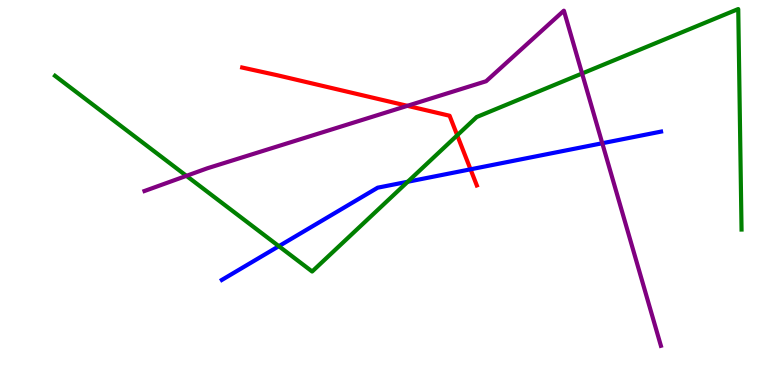[{'lines': ['blue', 'red'], 'intersections': [{'x': 6.07, 'y': 5.6}]}, {'lines': ['green', 'red'], 'intersections': [{'x': 5.9, 'y': 6.49}]}, {'lines': ['purple', 'red'], 'intersections': [{'x': 5.26, 'y': 7.25}]}, {'lines': ['blue', 'green'], 'intersections': [{'x': 3.6, 'y': 3.61}, {'x': 5.26, 'y': 5.28}]}, {'lines': ['blue', 'purple'], 'intersections': [{'x': 7.77, 'y': 6.28}]}, {'lines': ['green', 'purple'], 'intersections': [{'x': 2.41, 'y': 5.43}, {'x': 7.51, 'y': 8.09}]}]